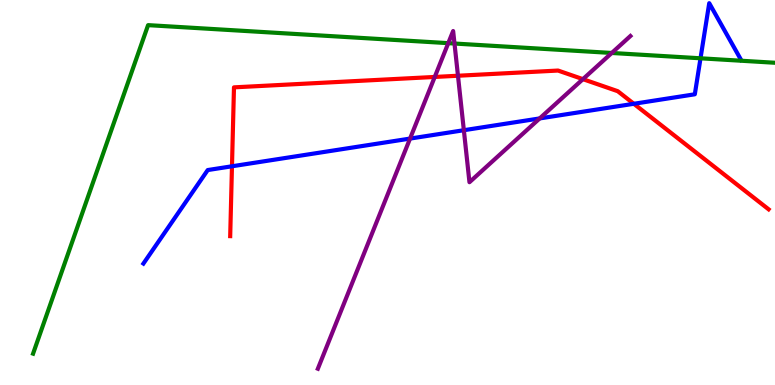[{'lines': ['blue', 'red'], 'intersections': [{'x': 2.99, 'y': 5.68}, {'x': 8.18, 'y': 7.3}]}, {'lines': ['green', 'red'], 'intersections': []}, {'lines': ['purple', 'red'], 'intersections': [{'x': 5.61, 'y': 8.0}, {'x': 5.91, 'y': 8.03}, {'x': 7.52, 'y': 7.94}]}, {'lines': ['blue', 'green'], 'intersections': [{'x': 9.04, 'y': 8.49}]}, {'lines': ['blue', 'purple'], 'intersections': [{'x': 5.29, 'y': 6.4}, {'x': 5.99, 'y': 6.62}, {'x': 6.96, 'y': 6.92}]}, {'lines': ['green', 'purple'], 'intersections': [{'x': 5.78, 'y': 8.88}, {'x': 5.86, 'y': 8.87}, {'x': 7.89, 'y': 8.62}]}]